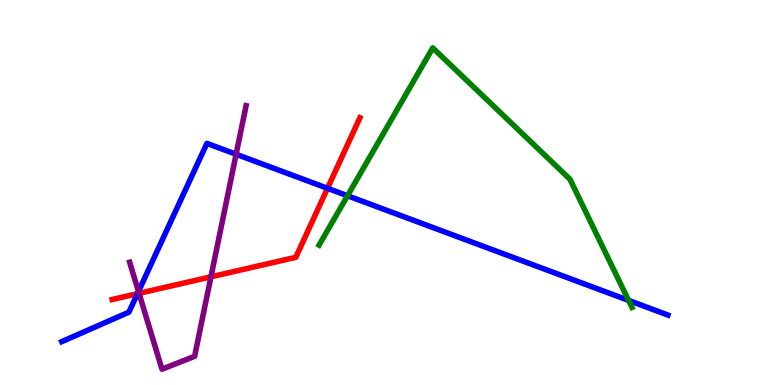[{'lines': ['blue', 'red'], 'intersections': [{'x': 1.77, 'y': 2.37}, {'x': 4.23, 'y': 5.11}]}, {'lines': ['green', 'red'], 'intersections': []}, {'lines': ['purple', 'red'], 'intersections': [{'x': 1.79, 'y': 2.38}, {'x': 2.72, 'y': 2.81}]}, {'lines': ['blue', 'green'], 'intersections': [{'x': 4.48, 'y': 4.92}, {'x': 8.11, 'y': 2.2}]}, {'lines': ['blue', 'purple'], 'intersections': [{'x': 1.79, 'y': 2.43}, {'x': 3.05, 'y': 5.99}]}, {'lines': ['green', 'purple'], 'intersections': []}]